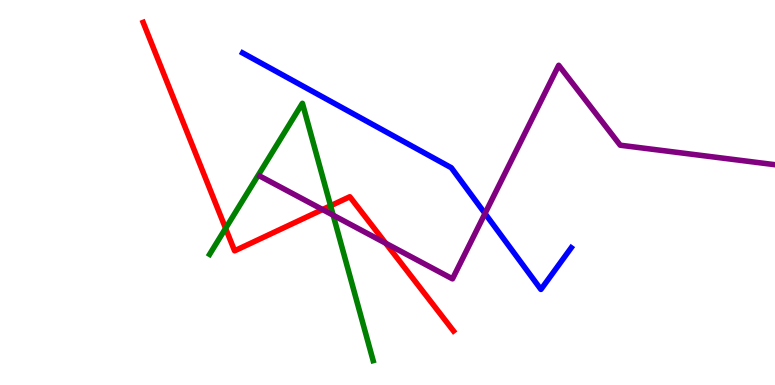[{'lines': ['blue', 'red'], 'intersections': []}, {'lines': ['green', 'red'], 'intersections': [{'x': 2.91, 'y': 4.07}, {'x': 4.27, 'y': 4.66}]}, {'lines': ['purple', 'red'], 'intersections': [{'x': 4.16, 'y': 4.56}, {'x': 4.98, 'y': 3.68}]}, {'lines': ['blue', 'green'], 'intersections': []}, {'lines': ['blue', 'purple'], 'intersections': [{'x': 6.26, 'y': 4.45}]}, {'lines': ['green', 'purple'], 'intersections': [{'x': 4.3, 'y': 4.41}]}]